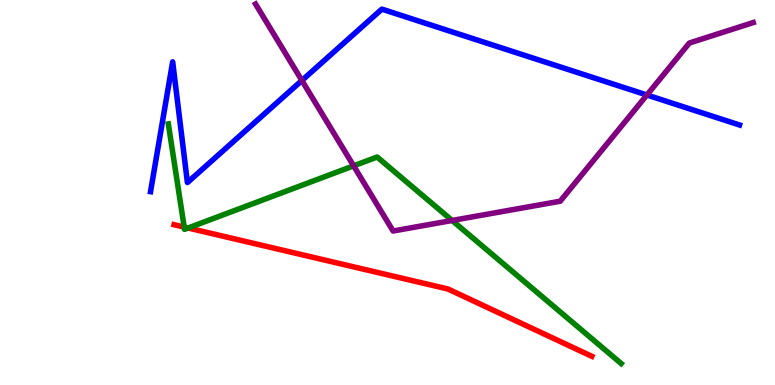[{'lines': ['blue', 'red'], 'intersections': []}, {'lines': ['green', 'red'], 'intersections': [{'x': 2.38, 'y': 4.1}, {'x': 2.43, 'y': 4.08}]}, {'lines': ['purple', 'red'], 'intersections': []}, {'lines': ['blue', 'green'], 'intersections': []}, {'lines': ['blue', 'purple'], 'intersections': [{'x': 3.9, 'y': 7.91}, {'x': 8.35, 'y': 7.53}]}, {'lines': ['green', 'purple'], 'intersections': [{'x': 4.56, 'y': 5.69}, {'x': 5.83, 'y': 4.27}]}]